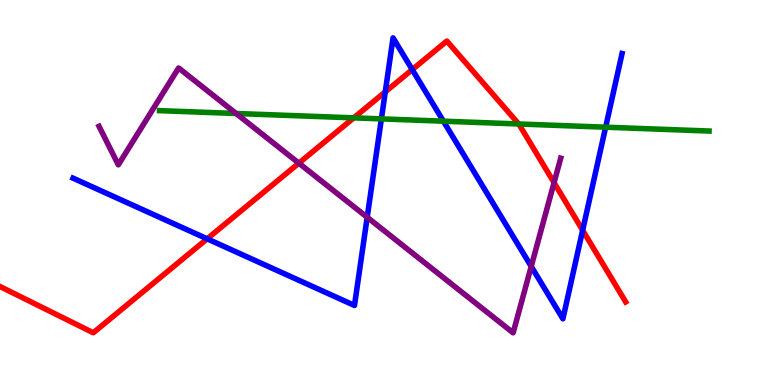[{'lines': ['blue', 'red'], 'intersections': [{'x': 2.67, 'y': 3.8}, {'x': 4.97, 'y': 7.61}, {'x': 5.32, 'y': 8.19}, {'x': 7.52, 'y': 4.02}]}, {'lines': ['green', 'red'], 'intersections': [{'x': 4.56, 'y': 6.94}, {'x': 6.69, 'y': 6.78}]}, {'lines': ['purple', 'red'], 'intersections': [{'x': 3.86, 'y': 5.76}, {'x': 7.15, 'y': 5.26}]}, {'lines': ['blue', 'green'], 'intersections': [{'x': 4.92, 'y': 6.91}, {'x': 5.72, 'y': 6.85}, {'x': 7.81, 'y': 6.7}]}, {'lines': ['blue', 'purple'], 'intersections': [{'x': 4.74, 'y': 4.36}, {'x': 6.85, 'y': 3.08}]}, {'lines': ['green', 'purple'], 'intersections': [{'x': 3.05, 'y': 7.05}]}]